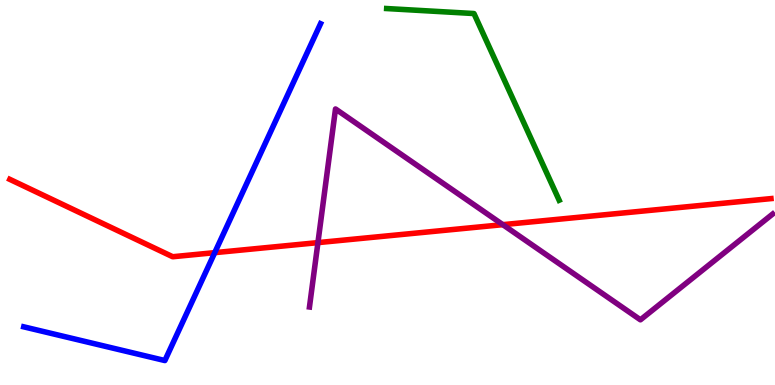[{'lines': ['blue', 'red'], 'intersections': [{'x': 2.77, 'y': 3.44}]}, {'lines': ['green', 'red'], 'intersections': []}, {'lines': ['purple', 'red'], 'intersections': [{'x': 4.1, 'y': 3.7}, {'x': 6.49, 'y': 4.16}]}, {'lines': ['blue', 'green'], 'intersections': []}, {'lines': ['blue', 'purple'], 'intersections': []}, {'lines': ['green', 'purple'], 'intersections': []}]